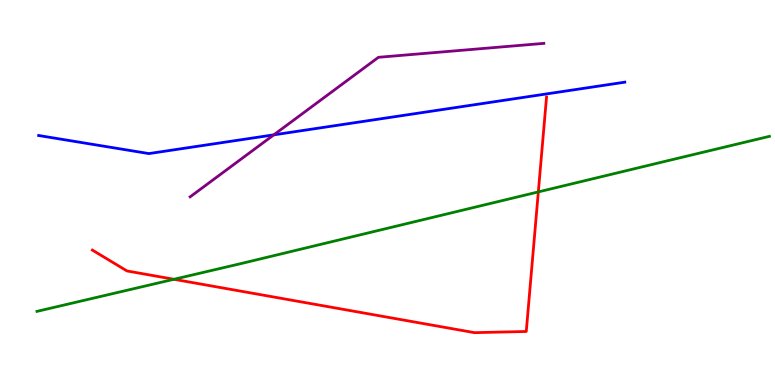[{'lines': ['blue', 'red'], 'intersections': []}, {'lines': ['green', 'red'], 'intersections': [{'x': 2.24, 'y': 2.75}, {'x': 6.95, 'y': 5.02}]}, {'lines': ['purple', 'red'], 'intersections': []}, {'lines': ['blue', 'green'], 'intersections': []}, {'lines': ['blue', 'purple'], 'intersections': [{'x': 3.53, 'y': 6.5}]}, {'lines': ['green', 'purple'], 'intersections': []}]